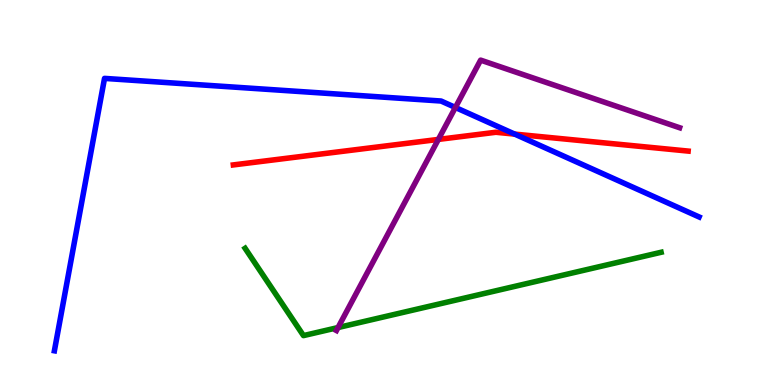[{'lines': ['blue', 'red'], 'intersections': [{'x': 6.64, 'y': 6.52}]}, {'lines': ['green', 'red'], 'intersections': []}, {'lines': ['purple', 'red'], 'intersections': [{'x': 5.66, 'y': 6.38}]}, {'lines': ['blue', 'green'], 'intersections': []}, {'lines': ['blue', 'purple'], 'intersections': [{'x': 5.88, 'y': 7.21}]}, {'lines': ['green', 'purple'], 'intersections': [{'x': 4.36, 'y': 1.49}]}]